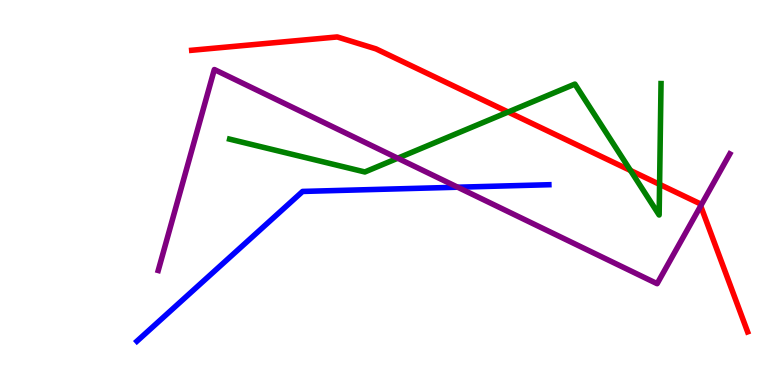[{'lines': ['blue', 'red'], 'intersections': []}, {'lines': ['green', 'red'], 'intersections': [{'x': 6.56, 'y': 7.09}, {'x': 8.14, 'y': 5.57}, {'x': 8.51, 'y': 5.21}]}, {'lines': ['purple', 'red'], 'intersections': [{'x': 9.04, 'y': 4.65}]}, {'lines': ['blue', 'green'], 'intersections': []}, {'lines': ['blue', 'purple'], 'intersections': [{'x': 5.91, 'y': 5.14}]}, {'lines': ['green', 'purple'], 'intersections': [{'x': 5.13, 'y': 5.89}]}]